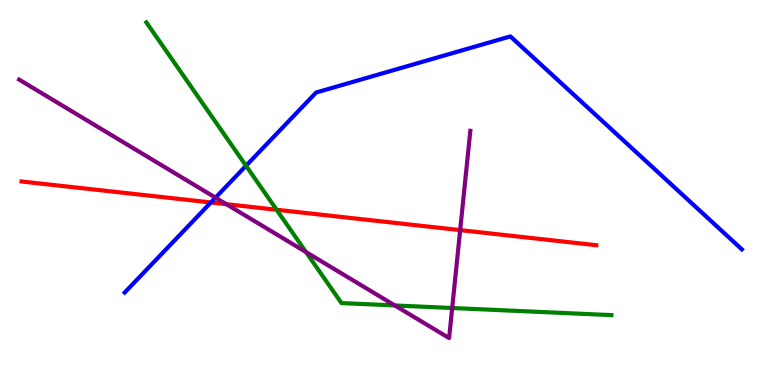[{'lines': ['blue', 'red'], 'intersections': [{'x': 2.72, 'y': 4.74}]}, {'lines': ['green', 'red'], 'intersections': [{'x': 3.57, 'y': 4.55}]}, {'lines': ['purple', 'red'], 'intersections': [{'x': 2.92, 'y': 4.7}, {'x': 5.94, 'y': 4.02}]}, {'lines': ['blue', 'green'], 'intersections': [{'x': 3.17, 'y': 5.69}]}, {'lines': ['blue', 'purple'], 'intersections': [{'x': 2.78, 'y': 4.87}]}, {'lines': ['green', 'purple'], 'intersections': [{'x': 3.95, 'y': 3.45}, {'x': 5.09, 'y': 2.07}, {'x': 5.83, 'y': 2.0}]}]